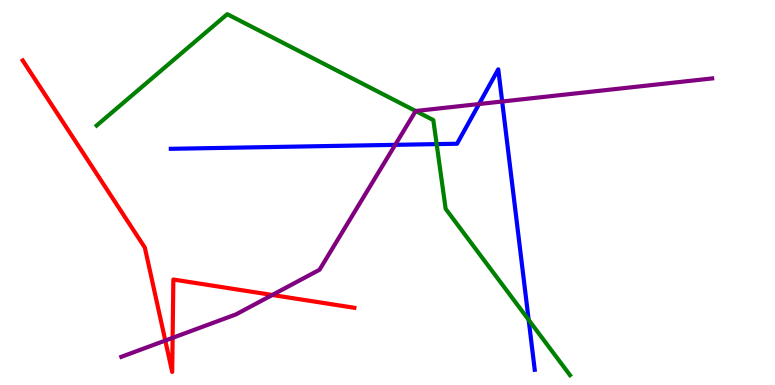[{'lines': ['blue', 'red'], 'intersections': []}, {'lines': ['green', 'red'], 'intersections': []}, {'lines': ['purple', 'red'], 'intersections': [{'x': 2.13, 'y': 1.15}, {'x': 2.23, 'y': 1.22}, {'x': 3.51, 'y': 2.34}]}, {'lines': ['blue', 'green'], 'intersections': [{'x': 5.63, 'y': 6.26}, {'x': 6.82, 'y': 1.69}]}, {'lines': ['blue', 'purple'], 'intersections': [{'x': 5.1, 'y': 6.24}, {'x': 6.18, 'y': 7.3}, {'x': 6.48, 'y': 7.36}]}, {'lines': ['green', 'purple'], 'intersections': [{'x': 5.36, 'y': 7.12}]}]